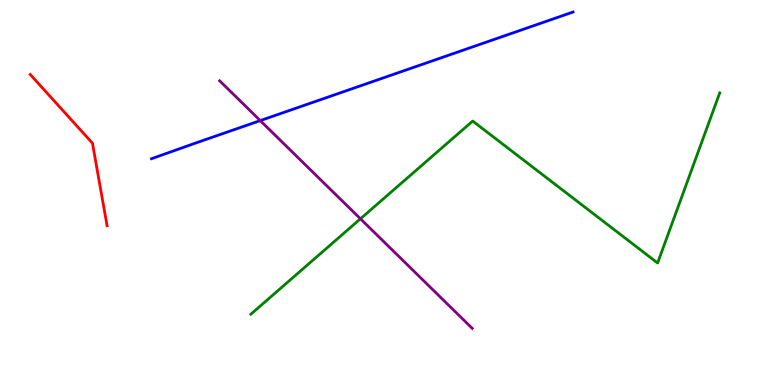[{'lines': ['blue', 'red'], 'intersections': []}, {'lines': ['green', 'red'], 'intersections': []}, {'lines': ['purple', 'red'], 'intersections': []}, {'lines': ['blue', 'green'], 'intersections': []}, {'lines': ['blue', 'purple'], 'intersections': [{'x': 3.36, 'y': 6.87}]}, {'lines': ['green', 'purple'], 'intersections': [{'x': 4.65, 'y': 4.32}]}]